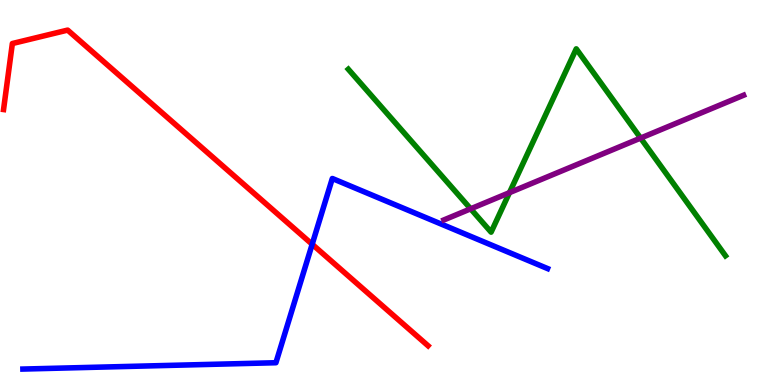[{'lines': ['blue', 'red'], 'intersections': [{'x': 4.03, 'y': 3.66}]}, {'lines': ['green', 'red'], 'intersections': []}, {'lines': ['purple', 'red'], 'intersections': []}, {'lines': ['blue', 'green'], 'intersections': []}, {'lines': ['blue', 'purple'], 'intersections': []}, {'lines': ['green', 'purple'], 'intersections': [{'x': 6.07, 'y': 4.58}, {'x': 6.57, 'y': 5.0}, {'x': 8.27, 'y': 6.41}]}]